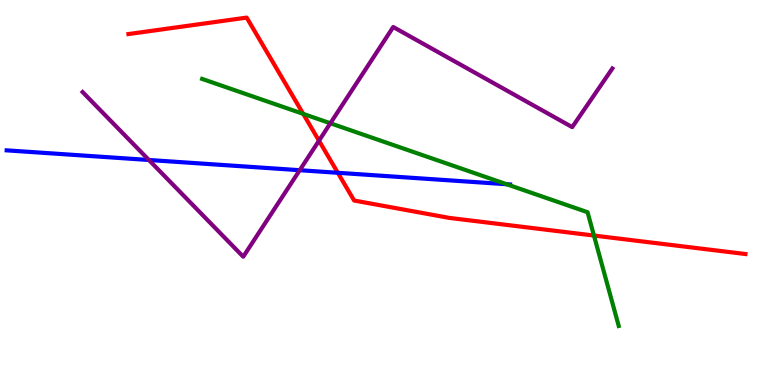[{'lines': ['blue', 'red'], 'intersections': [{'x': 4.36, 'y': 5.51}]}, {'lines': ['green', 'red'], 'intersections': [{'x': 3.91, 'y': 7.04}, {'x': 7.66, 'y': 3.88}]}, {'lines': ['purple', 'red'], 'intersections': [{'x': 4.12, 'y': 6.35}]}, {'lines': ['blue', 'green'], 'intersections': [{'x': 6.54, 'y': 5.21}]}, {'lines': ['blue', 'purple'], 'intersections': [{'x': 1.92, 'y': 5.84}, {'x': 3.87, 'y': 5.58}]}, {'lines': ['green', 'purple'], 'intersections': [{'x': 4.26, 'y': 6.8}]}]